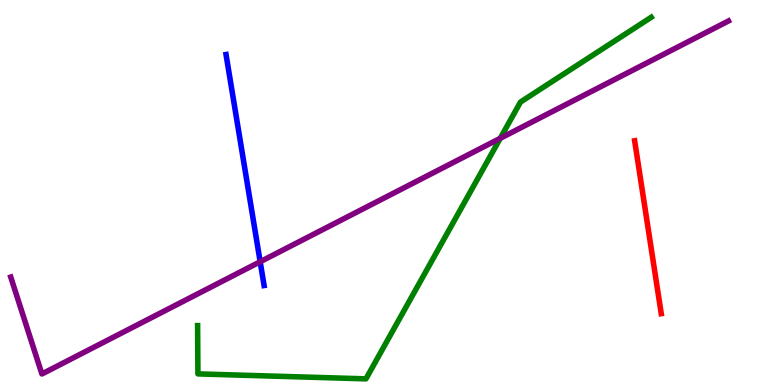[{'lines': ['blue', 'red'], 'intersections': []}, {'lines': ['green', 'red'], 'intersections': []}, {'lines': ['purple', 'red'], 'intersections': []}, {'lines': ['blue', 'green'], 'intersections': []}, {'lines': ['blue', 'purple'], 'intersections': [{'x': 3.36, 'y': 3.2}]}, {'lines': ['green', 'purple'], 'intersections': [{'x': 6.45, 'y': 6.41}]}]